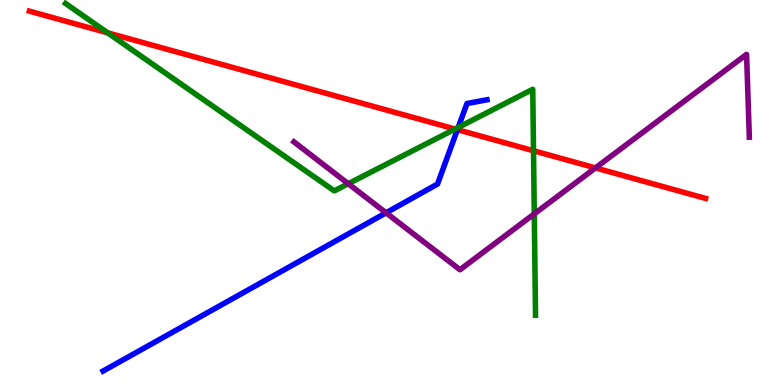[{'lines': ['blue', 'red'], 'intersections': [{'x': 5.9, 'y': 6.63}]}, {'lines': ['green', 'red'], 'intersections': [{'x': 1.39, 'y': 9.15}, {'x': 5.87, 'y': 6.65}, {'x': 6.88, 'y': 6.08}]}, {'lines': ['purple', 'red'], 'intersections': [{'x': 7.68, 'y': 5.64}]}, {'lines': ['blue', 'green'], 'intersections': [{'x': 5.91, 'y': 6.69}]}, {'lines': ['blue', 'purple'], 'intersections': [{'x': 4.98, 'y': 4.47}]}, {'lines': ['green', 'purple'], 'intersections': [{'x': 4.49, 'y': 5.23}, {'x': 6.89, 'y': 4.44}]}]